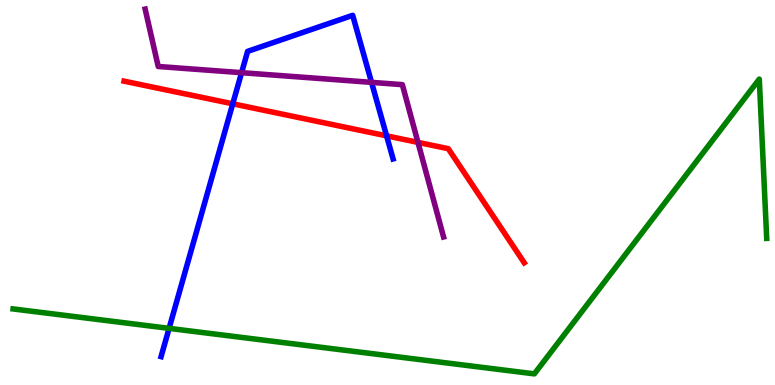[{'lines': ['blue', 'red'], 'intersections': [{'x': 3.0, 'y': 7.3}, {'x': 4.99, 'y': 6.47}]}, {'lines': ['green', 'red'], 'intersections': []}, {'lines': ['purple', 'red'], 'intersections': [{'x': 5.39, 'y': 6.3}]}, {'lines': ['blue', 'green'], 'intersections': [{'x': 2.18, 'y': 1.47}]}, {'lines': ['blue', 'purple'], 'intersections': [{'x': 3.12, 'y': 8.11}, {'x': 4.79, 'y': 7.86}]}, {'lines': ['green', 'purple'], 'intersections': []}]